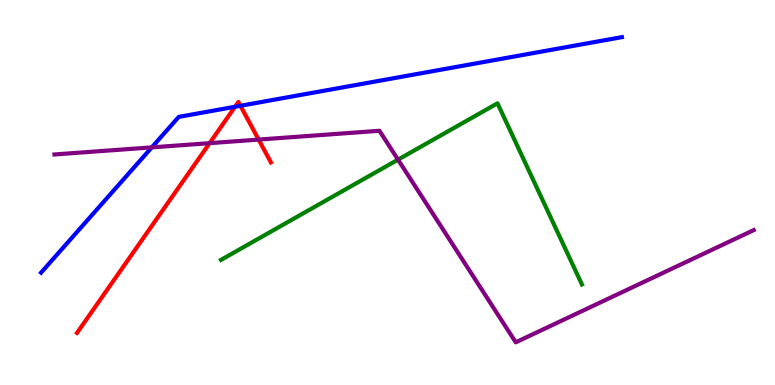[{'lines': ['blue', 'red'], 'intersections': [{'x': 3.03, 'y': 7.23}, {'x': 3.1, 'y': 7.25}]}, {'lines': ['green', 'red'], 'intersections': []}, {'lines': ['purple', 'red'], 'intersections': [{'x': 2.7, 'y': 6.28}, {'x': 3.34, 'y': 6.37}]}, {'lines': ['blue', 'green'], 'intersections': []}, {'lines': ['blue', 'purple'], 'intersections': [{'x': 1.96, 'y': 6.17}]}, {'lines': ['green', 'purple'], 'intersections': [{'x': 5.14, 'y': 5.85}]}]